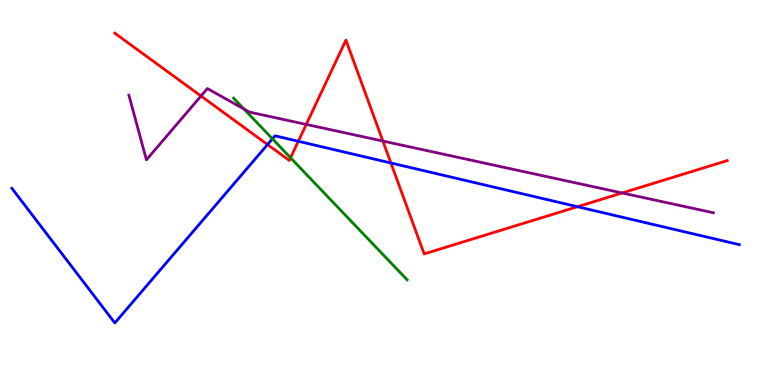[{'lines': ['blue', 'red'], 'intersections': [{'x': 3.45, 'y': 6.25}, {'x': 3.85, 'y': 6.33}, {'x': 5.04, 'y': 5.77}, {'x': 7.45, 'y': 4.63}]}, {'lines': ['green', 'red'], 'intersections': [{'x': 3.75, 'y': 5.9}]}, {'lines': ['purple', 'red'], 'intersections': [{'x': 2.59, 'y': 7.51}, {'x': 3.95, 'y': 6.77}, {'x': 4.94, 'y': 6.34}, {'x': 8.03, 'y': 4.99}]}, {'lines': ['blue', 'green'], 'intersections': [{'x': 3.52, 'y': 6.39}]}, {'lines': ['blue', 'purple'], 'intersections': []}, {'lines': ['green', 'purple'], 'intersections': [{'x': 3.15, 'y': 7.17}]}]